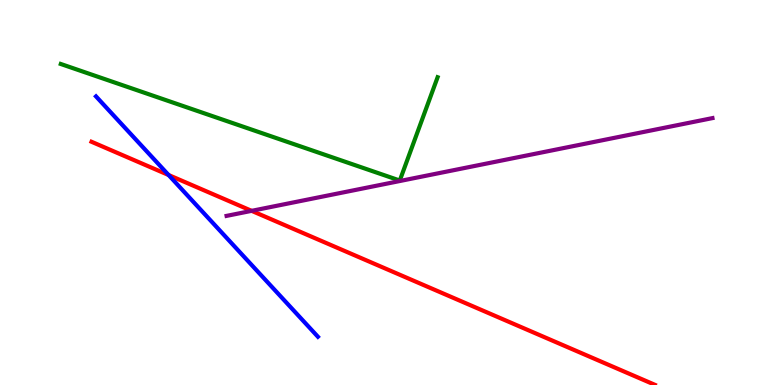[{'lines': ['blue', 'red'], 'intersections': [{'x': 2.18, 'y': 5.45}]}, {'lines': ['green', 'red'], 'intersections': []}, {'lines': ['purple', 'red'], 'intersections': [{'x': 3.25, 'y': 4.52}]}, {'lines': ['blue', 'green'], 'intersections': []}, {'lines': ['blue', 'purple'], 'intersections': []}, {'lines': ['green', 'purple'], 'intersections': []}]